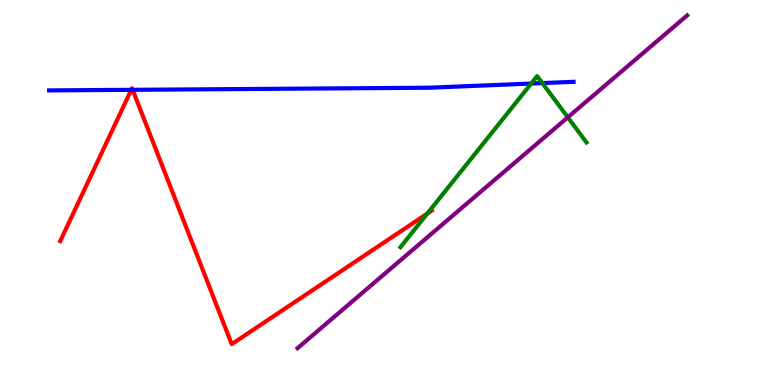[{'lines': ['blue', 'red'], 'intersections': [{'x': 1.69, 'y': 7.67}, {'x': 1.71, 'y': 7.67}]}, {'lines': ['green', 'red'], 'intersections': [{'x': 5.51, 'y': 4.45}]}, {'lines': ['purple', 'red'], 'intersections': []}, {'lines': ['blue', 'green'], 'intersections': [{'x': 6.85, 'y': 7.83}, {'x': 7.0, 'y': 7.84}]}, {'lines': ['blue', 'purple'], 'intersections': []}, {'lines': ['green', 'purple'], 'intersections': [{'x': 7.33, 'y': 6.95}]}]